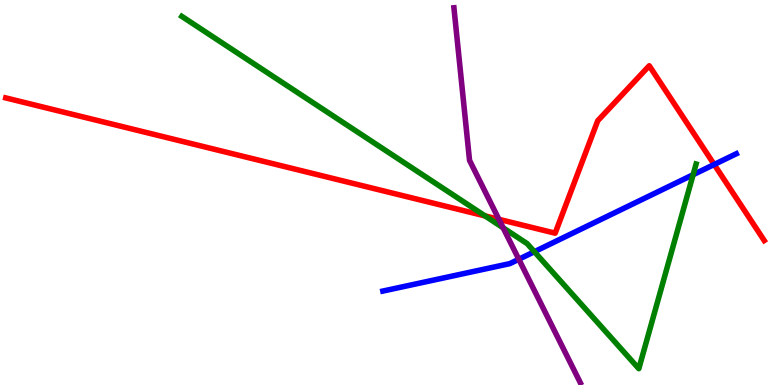[{'lines': ['blue', 'red'], 'intersections': [{'x': 9.22, 'y': 5.73}]}, {'lines': ['green', 'red'], 'intersections': [{'x': 6.26, 'y': 4.39}]}, {'lines': ['purple', 'red'], 'intersections': [{'x': 6.44, 'y': 4.3}]}, {'lines': ['blue', 'green'], 'intersections': [{'x': 6.9, 'y': 3.46}, {'x': 8.94, 'y': 5.46}]}, {'lines': ['blue', 'purple'], 'intersections': [{'x': 6.69, 'y': 3.27}]}, {'lines': ['green', 'purple'], 'intersections': [{'x': 6.49, 'y': 4.08}]}]